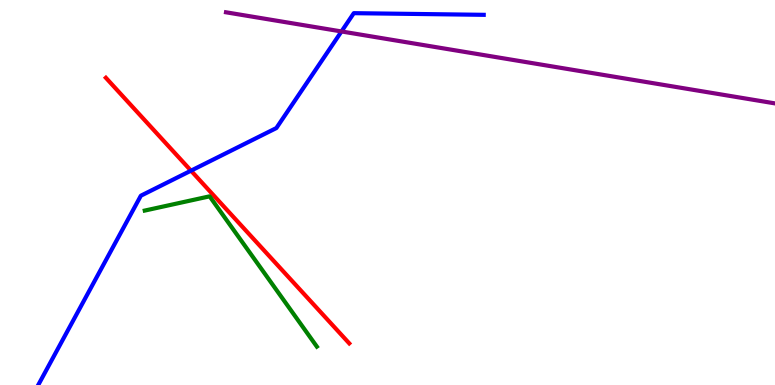[{'lines': ['blue', 'red'], 'intersections': [{'x': 2.46, 'y': 5.57}]}, {'lines': ['green', 'red'], 'intersections': []}, {'lines': ['purple', 'red'], 'intersections': []}, {'lines': ['blue', 'green'], 'intersections': []}, {'lines': ['blue', 'purple'], 'intersections': [{'x': 4.41, 'y': 9.18}]}, {'lines': ['green', 'purple'], 'intersections': []}]